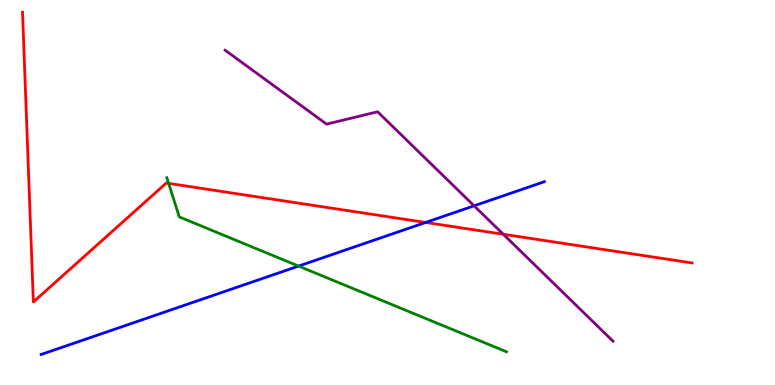[{'lines': ['blue', 'red'], 'intersections': [{'x': 5.49, 'y': 4.22}]}, {'lines': ['green', 'red'], 'intersections': [{'x': 2.18, 'y': 5.24}]}, {'lines': ['purple', 'red'], 'intersections': [{'x': 6.49, 'y': 3.92}]}, {'lines': ['blue', 'green'], 'intersections': [{'x': 3.85, 'y': 3.09}]}, {'lines': ['blue', 'purple'], 'intersections': [{'x': 6.12, 'y': 4.65}]}, {'lines': ['green', 'purple'], 'intersections': []}]